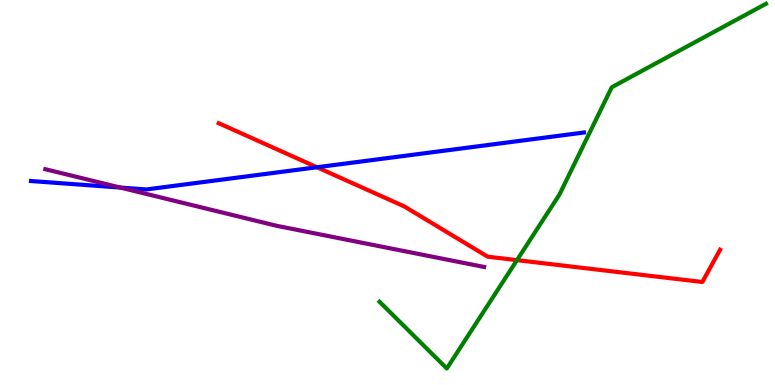[{'lines': ['blue', 'red'], 'intersections': [{'x': 4.09, 'y': 5.66}]}, {'lines': ['green', 'red'], 'intersections': [{'x': 6.67, 'y': 3.24}]}, {'lines': ['purple', 'red'], 'intersections': []}, {'lines': ['blue', 'green'], 'intersections': []}, {'lines': ['blue', 'purple'], 'intersections': [{'x': 1.55, 'y': 5.13}]}, {'lines': ['green', 'purple'], 'intersections': []}]